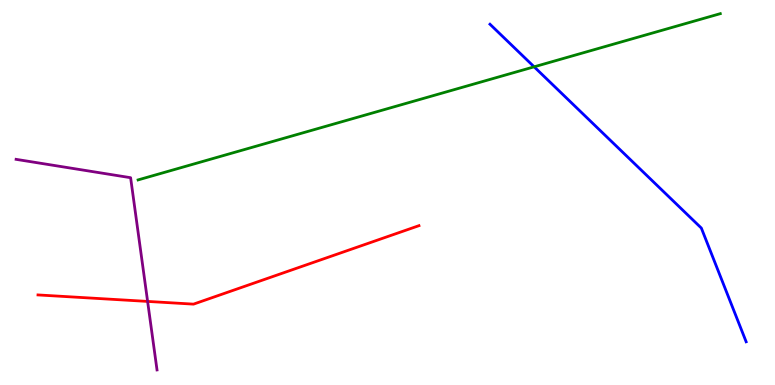[{'lines': ['blue', 'red'], 'intersections': []}, {'lines': ['green', 'red'], 'intersections': []}, {'lines': ['purple', 'red'], 'intersections': [{'x': 1.9, 'y': 2.17}]}, {'lines': ['blue', 'green'], 'intersections': [{'x': 6.89, 'y': 8.26}]}, {'lines': ['blue', 'purple'], 'intersections': []}, {'lines': ['green', 'purple'], 'intersections': []}]